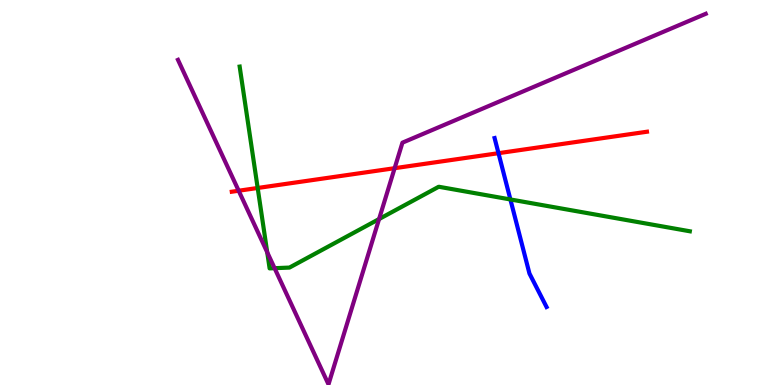[{'lines': ['blue', 'red'], 'intersections': [{'x': 6.43, 'y': 6.02}]}, {'lines': ['green', 'red'], 'intersections': [{'x': 3.32, 'y': 5.12}]}, {'lines': ['purple', 'red'], 'intersections': [{'x': 3.08, 'y': 5.05}, {'x': 5.09, 'y': 5.63}]}, {'lines': ['blue', 'green'], 'intersections': [{'x': 6.59, 'y': 4.82}]}, {'lines': ['blue', 'purple'], 'intersections': []}, {'lines': ['green', 'purple'], 'intersections': [{'x': 3.45, 'y': 3.45}, {'x': 3.54, 'y': 3.03}, {'x': 4.89, 'y': 4.31}]}]